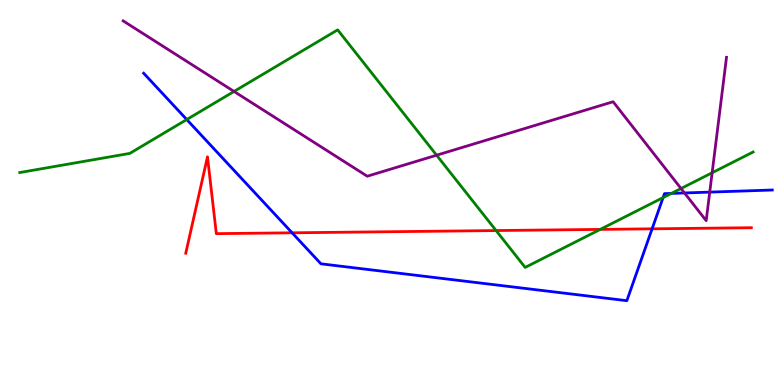[{'lines': ['blue', 'red'], 'intersections': [{'x': 3.77, 'y': 3.95}, {'x': 8.41, 'y': 4.06}]}, {'lines': ['green', 'red'], 'intersections': [{'x': 6.4, 'y': 4.01}, {'x': 7.75, 'y': 4.04}]}, {'lines': ['purple', 'red'], 'intersections': []}, {'lines': ['blue', 'green'], 'intersections': [{'x': 2.41, 'y': 6.89}, {'x': 8.56, 'y': 4.87}, {'x': 8.66, 'y': 4.98}]}, {'lines': ['blue', 'purple'], 'intersections': [{'x': 8.83, 'y': 4.99}, {'x': 9.16, 'y': 5.01}]}, {'lines': ['green', 'purple'], 'intersections': [{'x': 3.02, 'y': 7.62}, {'x': 5.63, 'y': 5.97}, {'x': 8.79, 'y': 5.1}, {'x': 9.19, 'y': 5.51}]}]